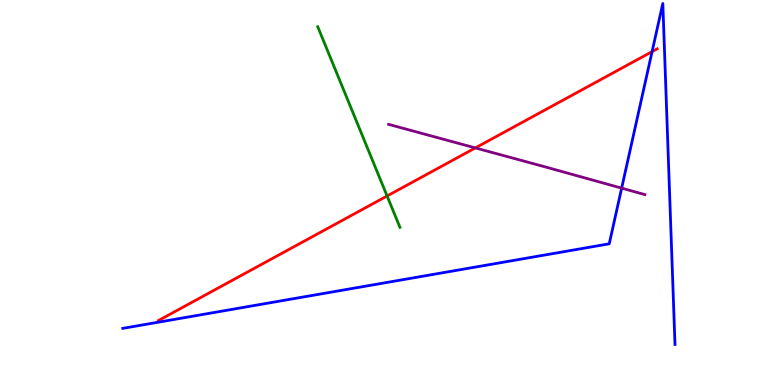[{'lines': ['blue', 'red'], 'intersections': [{'x': 8.41, 'y': 8.66}]}, {'lines': ['green', 'red'], 'intersections': [{'x': 4.99, 'y': 4.91}]}, {'lines': ['purple', 'red'], 'intersections': [{'x': 6.13, 'y': 6.16}]}, {'lines': ['blue', 'green'], 'intersections': []}, {'lines': ['blue', 'purple'], 'intersections': [{'x': 8.02, 'y': 5.11}]}, {'lines': ['green', 'purple'], 'intersections': []}]